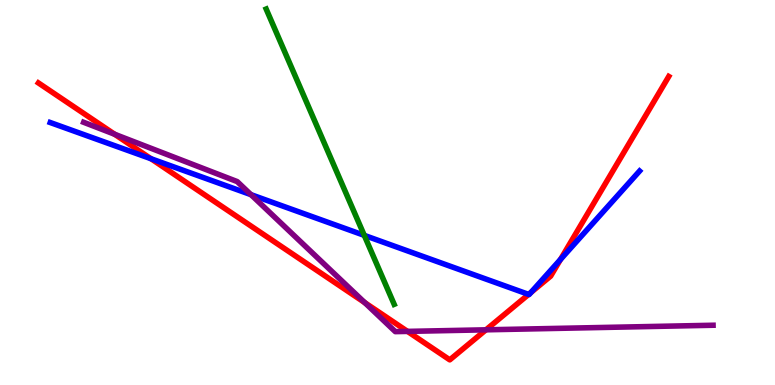[{'lines': ['blue', 'red'], 'intersections': [{'x': 1.95, 'y': 5.88}, {'x': 6.82, 'y': 2.35}, {'x': 6.85, 'y': 2.4}, {'x': 7.23, 'y': 3.26}]}, {'lines': ['green', 'red'], 'intersections': []}, {'lines': ['purple', 'red'], 'intersections': [{'x': 1.48, 'y': 6.51}, {'x': 4.71, 'y': 2.14}, {'x': 5.26, 'y': 1.39}, {'x': 6.27, 'y': 1.43}]}, {'lines': ['blue', 'green'], 'intersections': [{'x': 4.7, 'y': 3.89}]}, {'lines': ['blue', 'purple'], 'intersections': [{'x': 3.24, 'y': 4.94}]}, {'lines': ['green', 'purple'], 'intersections': []}]